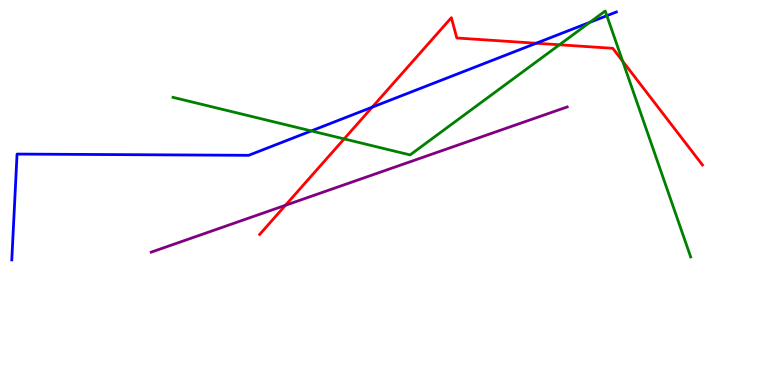[{'lines': ['blue', 'red'], 'intersections': [{'x': 4.8, 'y': 7.22}, {'x': 6.92, 'y': 8.88}]}, {'lines': ['green', 'red'], 'intersections': [{'x': 4.44, 'y': 6.39}, {'x': 7.22, 'y': 8.84}, {'x': 8.03, 'y': 8.41}]}, {'lines': ['purple', 'red'], 'intersections': [{'x': 3.68, 'y': 4.67}]}, {'lines': ['blue', 'green'], 'intersections': [{'x': 4.02, 'y': 6.6}, {'x': 7.61, 'y': 9.42}, {'x': 7.83, 'y': 9.59}]}, {'lines': ['blue', 'purple'], 'intersections': []}, {'lines': ['green', 'purple'], 'intersections': []}]